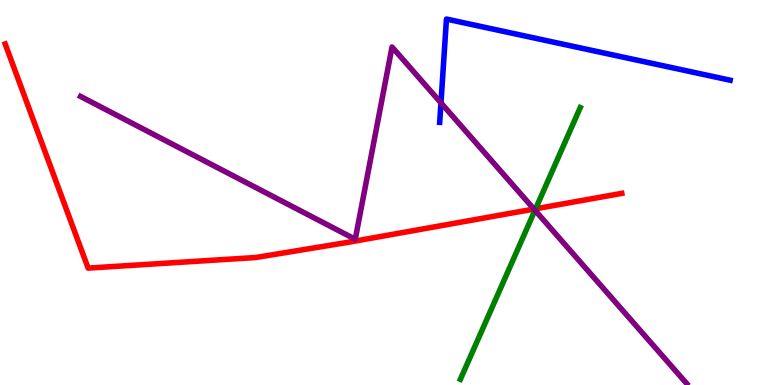[{'lines': ['blue', 'red'], 'intersections': []}, {'lines': ['green', 'red'], 'intersections': [{'x': 6.91, 'y': 4.58}]}, {'lines': ['purple', 'red'], 'intersections': [{'x': 6.89, 'y': 4.57}]}, {'lines': ['blue', 'green'], 'intersections': []}, {'lines': ['blue', 'purple'], 'intersections': [{'x': 5.69, 'y': 7.33}]}, {'lines': ['green', 'purple'], 'intersections': [{'x': 6.9, 'y': 4.54}]}]